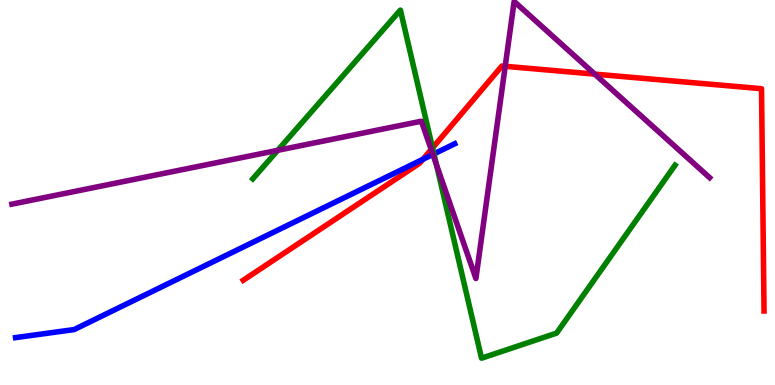[{'lines': ['blue', 'red'], 'intersections': [{'x': 5.46, 'y': 5.86}]}, {'lines': ['green', 'red'], 'intersections': [{'x': 5.58, 'y': 6.16}]}, {'lines': ['purple', 'red'], 'intersections': [{'x': 5.56, 'y': 6.12}, {'x': 6.52, 'y': 8.28}, {'x': 7.67, 'y': 8.07}]}, {'lines': ['blue', 'green'], 'intersections': [{'x': 5.6, 'y': 6.0}]}, {'lines': ['blue', 'purple'], 'intersections': [{'x': 5.59, 'y': 5.99}]}, {'lines': ['green', 'purple'], 'intersections': [{'x': 3.58, 'y': 6.1}, {'x': 5.63, 'y': 5.73}]}]